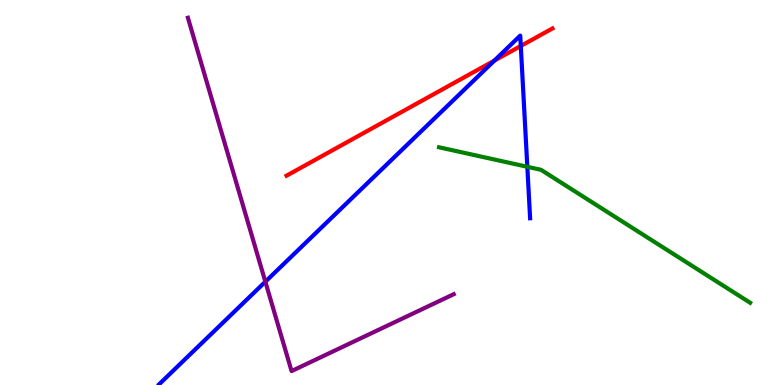[{'lines': ['blue', 'red'], 'intersections': [{'x': 6.38, 'y': 8.43}, {'x': 6.72, 'y': 8.81}]}, {'lines': ['green', 'red'], 'intersections': []}, {'lines': ['purple', 'red'], 'intersections': []}, {'lines': ['blue', 'green'], 'intersections': [{'x': 6.8, 'y': 5.67}]}, {'lines': ['blue', 'purple'], 'intersections': [{'x': 3.42, 'y': 2.68}]}, {'lines': ['green', 'purple'], 'intersections': []}]